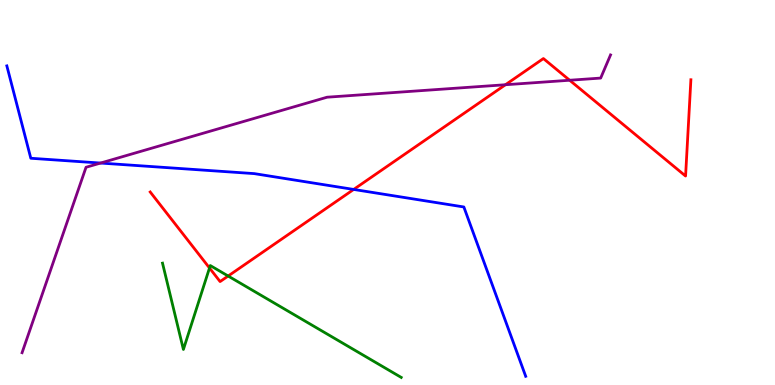[{'lines': ['blue', 'red'], 'intersections': [{'x': 4.56, 'y': 5.08}]}, {'lines': ['green', 'red'], 'intersections': [{'x': 2.7, 'y': 3.04}, {'x': 2.94, 'y': 2.83}]}, {'lines': ['purple', 'red'], 'intersections': [{'x': 6.52, 'y': 7.8}, {'x': 7.35, 'y': 7.92}]}, {'lines': ['blue', 'green'], 'intersections': []}, {'lines': ['blue', 'purple'], 'intersections': [{'x': 1.3, 'y': 5.76}]}, {'lines': ['green', 'purple'], 'intersections': []}]